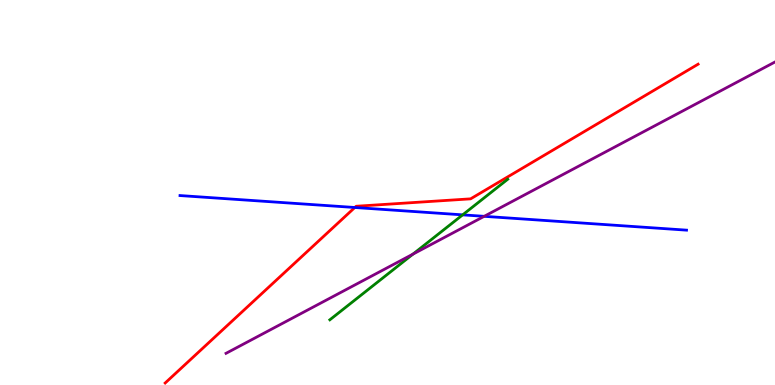[{'lines': ['blue', 'red'], 'intersections': [{'x': 4.58, 'y': 4.61}]}, {'lines': ['green', 'red'], 'intersections': []}, {'lines': ['purple', 'red'], 'intersections': []}, {'lines': ['blue', 'green'], 'intersections': [{'x': 5.97, 'y': 4.42}]}, {'lines': ['blue', 'purple'], 'intersections': [{'x': 6.25, 'y': 4.38}]}, {'lines': ['green', 'purple'], 'intersections': [{'x': 5.33, 'y': 3.4}]}]